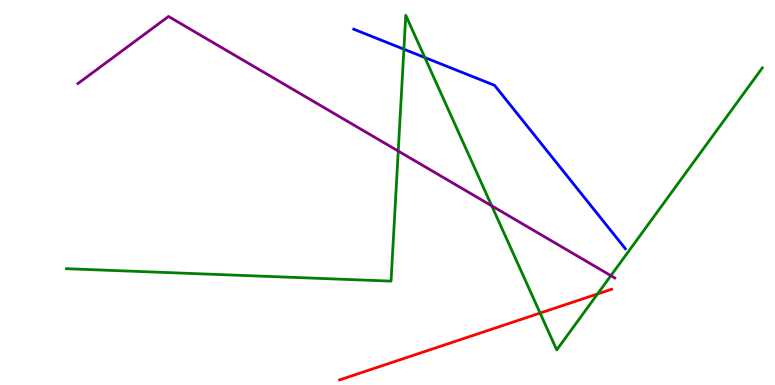[{'lines': ['blue', 'red'], 'intersections': []}, {'lines': ['green', 'red'], 'intersections': [{'x': 6.97, 'y': 1.87}, {'x': 7.71, 'y': 2.37}]}, {'lines': ['purple', 'red'], 'intersections': []}, {'lines': ['blue', 'green'], 'intersections': [{'x': 5.21, 'y': 8.72}, {'x': 5.48, 'y': 8.51}]}, {'lines': ['blue', 'purple'], 'intersections': []}, {'lines': ['green', 'purple'], 'intersections': [{'x': 5.14, 'y': 6.08}, {'x': 6.34, 'y': 4.65}, {'x': 7.88, 'y': 2.84}]}]